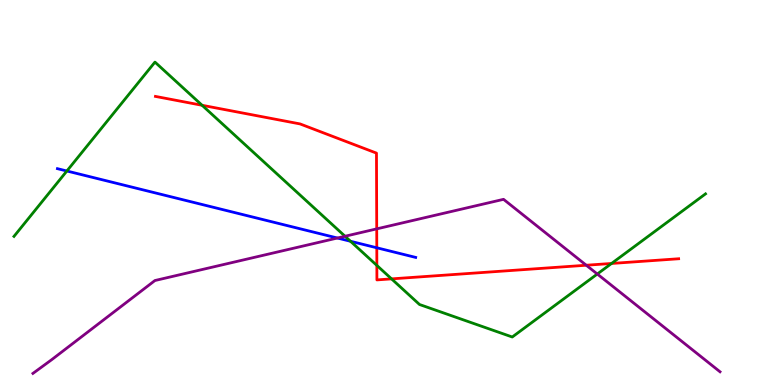[{'lines': ['blue', 'red'], 'intersections': [{'x': 4.86, 'y': 3.56}]}, {'lines': ['green', 'red'], 'intersections': [{'x': 2.61, 'y': 7.27}, {'x': 4.86, 'y': 3.11}, {'x': 5.05, 'y': 2.76}, {'x': 7.89, 'y': 3.16}]}, {'lines': ['purple', 'red'], 'intersections': [{'x': 4.86, 'y': 4.06}, {'x': 7.56, 'y': 3.11}]}, {'lines': ['blue', 'green'], 'intersections': [{'x': 0.863, 'y': 5.56}, {'x': 4.52, 'y': 3.73}]}, {'lines': ['blue', 'purple'], 'intersections': [{'x': 4.35, 'y': 3.82}]}, {'lines': ['green', 'purple'], 'intersections': [{'x': 4.45, 'y': 3.86}, {'x': 7.71, 'y': 2.88}]}]